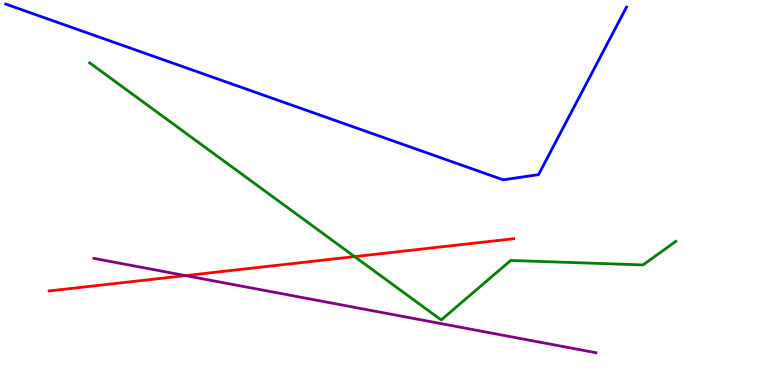[{'lines': ['blue', 'red'], 'intersections': []}, {'lines': ['green', 'red'], 'intersections': [{'x': 4.58, 'y': 3.33}]}, {'lines': ['purple', 'red'], 'intersections': [{'x': 2.39, 'y': 2.84}]}, {'lines': ['blue', 'green'], 'intersections': []}, {'lines': ['blue', 'purple'], 'intersections': []}, {'lines': ['green', 'purple'], 'intersections': []}]